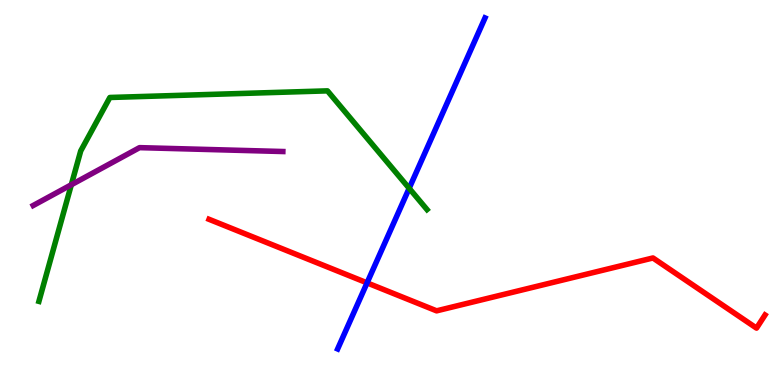[{'lines': ['blue', 'red'], 'intersections': [{'x': 4.74, 'y': 2.65}]}, {'lines': ['green', 'red'], 'intersections': []}, {'lines': ['purple', 'red'], 'intersections': []}, {'lines': ['blue', 'green'], 'intersections': [{'x': 5.28, 'y': 5.11}]}, {'lines': ['blue', 'purple'], 'intersections': []}, {'lines': ['green', 'purple'], 'intersections': [{'x': 0.92, 'y': 5.2}]}]